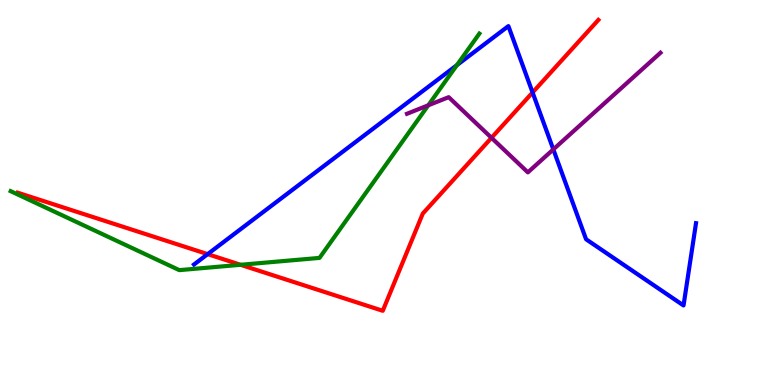[{'lines': ['blue', 'red'], 'intersections': [{'x': 2.68, 'y': 3.4}, {'x': 6.87, 'y': 7.6}]}, {'lines': ['green', 'red'], 'intersections': [{'x': 3.1, 'y': 3.12}]}, {'lines': ['purple', 'red'], 'intersections': [{'x': 6.34, 'y': 6.42}]}, {'lines': ['blue', 'green'], 'intersections': [{'x': 5.9, 'y': 8.31}]}, {'lines': ['blue', 'purple'], 'intersections': [{'x': 7.14, 'y': 6.12}]}, {'lines': ['green', 'purple'], 'intersections': [{'x': 5.53, 'y': 7.27}]}]